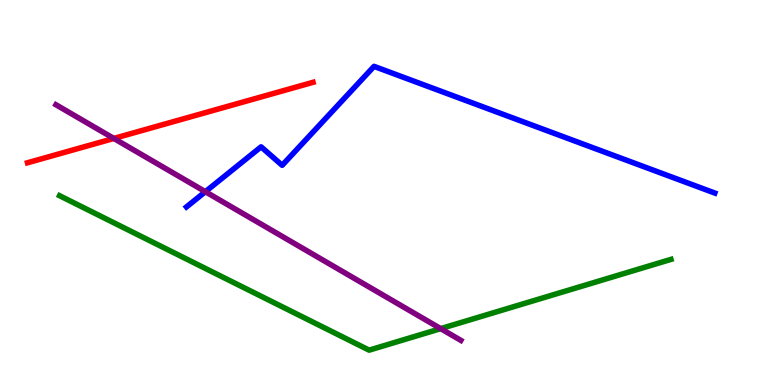[{'lines': ['blue', 'red'], 'intersections': []}, {'lines': ['green', 'red'], 'intersections': []}, {'lines': ['purple', 'red'], 'intersections': [{'x': 1.47, 'y': 6.4}]}, {'lines': ['blue', 'green'], 'intersections': []}, {'lines': ['blue', 'purple'], 'intersections': [{'x': 2.65, 'y': 5.02}]}, {'lines': ['green', 'purple'], 'intersections': [{'x': 5.69, 'y': 1.46}]}]